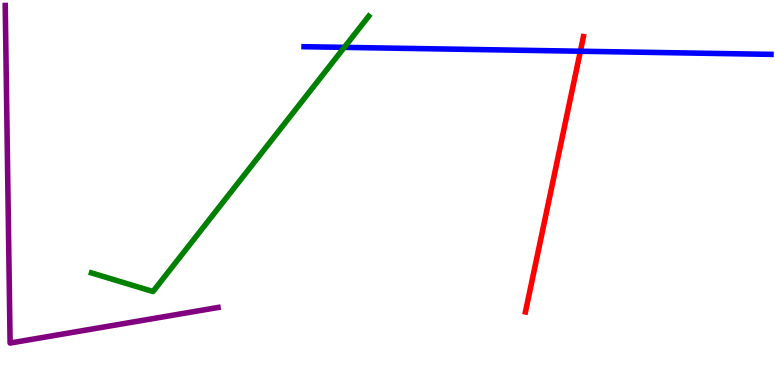[{'lines': ['blue', 'red'], 'intersections': [{'x': 7.49, 'y': 8.67}]}, {'lines': ['green', 'red'], 'intersections': []}, {'lines': ['purple', 'red'], 'intersections': []}, {'lines': ['blue', 'green'], 'intersections': [{'x': 4.44, 'y': 8.77}]}, {'lines': ['blue', 'purple'], 'intersections': []}, {'lines': ['green', 'purple'], 'intersections': []}]